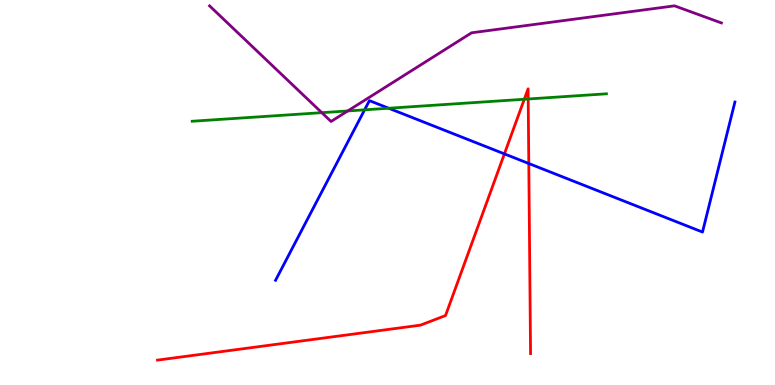[{'lines': ['blue', 'red'], 'intersections': [{'x': 6.51, 'y': 6.0}, {'x': 6.82, 'y': 5.75}]}, {'lines': ['green', 'red'], 'intersections': [{'x': 6.77, 'y': 7.42}, {'x': 6.82, 'y': 7.43}]}, {'lines': ['purple', 'red'], 'intersections': []}, {'lines': ['blue', 'green'], 'intersections': [{'x': 4.7, 'y': 7.15}, {'x': 5.02, 'y': 7.19}]}, {'lines': ['blue', 'purple'], 'intersections': []}, {'lines': ['green', 'purple'], 'intersections': [{'x': 4.15, 'y': 7.07}, {'x': 4.49, 'y': 7.12}]}]